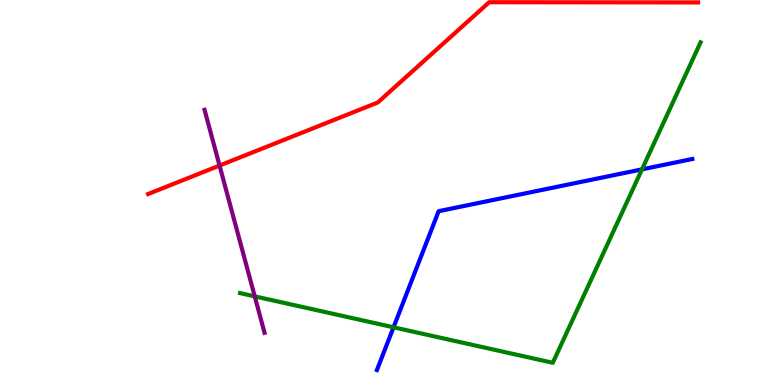[{'lines': ['blue', 'red'], 'intersections': []}, {'lines': ['green', 'red'], 'intersections': []}, {'lines': ['purple', 'red'], 'intersections': [{'x': 2.83, 'y': 5.7}]}, {'lines': ['blue', 'green'], 'intersections': [{'x': 5.08, 'y': 1.5}, {'x': 8.28, 'y': 5.6}]}, {'lines': ['blue', 'purple'], 'intersections': []}, {'lines': ['green', 'purple'], 'intersections': [{'x': 3.29, 'y': 2.3}]}]